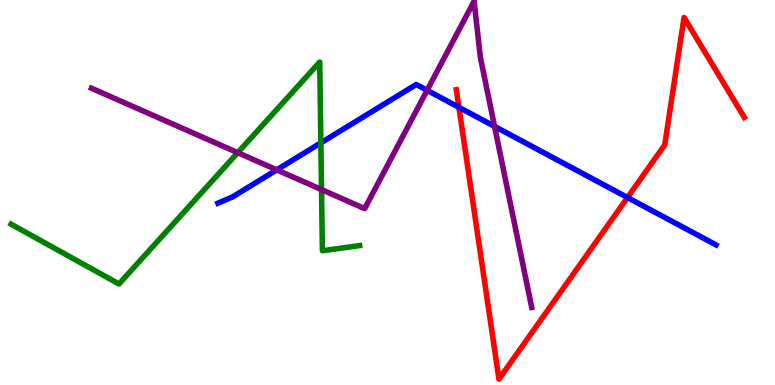[{'lines': ['blue', 'red'], 'intersections': [{'x': 5.92, 'y': 7.21}, {'x': 8.1, 'y': 4.87}]}, {'lines': ['green', 'red'], 'intersections': []}, {'lines': ['purple', 'red'], 'intersections': []}, {'lines': ['blue', 'green'], 'intersections': [{'x': 4.14, 'y': 6.29}]}, {'lines': ['blue', 'purple'], 'intersections': [{'x': 3.57, 'y': 5.59}, {'x': 5.51, 'y': 7.65}, {'x': 6.38, 'y': 6.72}]}, {'lines': ['green', 'purple'], 'intersections': [{'x': 3.07, 'y': 6.03}, {'x': 4.15, 'y': 5.08}]}]